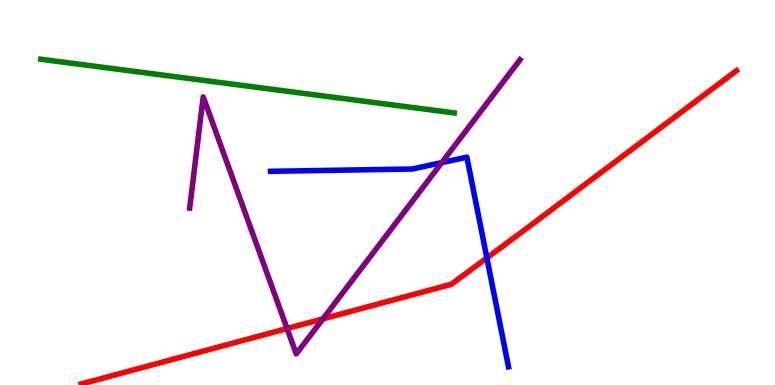[{'lines': ['blue', 'red'], 'intersections': [{'x': 6.28, 'y': 3.3}]}, {'lines': ['green', 'red'], 'intersections': []}, {'lines': ['purple', 'red'], 'intersections': [{'x': 3.7, 'y': 1.47}, {'x': 4.17, 'y': 1.72}]}, {'lines': ['blue', 'green'], 'intersections': []}, {'lines': ['blue', 'purple'], 'intersections': [{'x': 5.7, 'y': 5.78}]}, {'lines': ['green', 'purple'], 'intersections': []}]